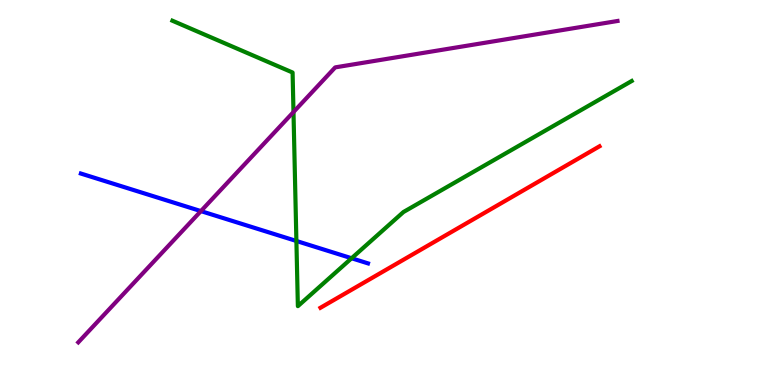[{'lines': ['blue', 'red'], 'intersections': []}, {'lines': ['green', 'red'], 'intersections': []}, {'lines': ['purple', 'red'], 'intersections': []}, {'lines': ['blue', 'green'], 'intersections': [{'x': 3.82, 'y': 3.74}, {'x': 4.54, 'y': 3.29}]}, {'lines': ['blue', 'purple'], 'intersections': [{'x': 2.59, 'y': 4.52}]}, {'lines': ['green', 'purple'], 'intersections': [{'x': 3.79, 'y': 7.09}]}]